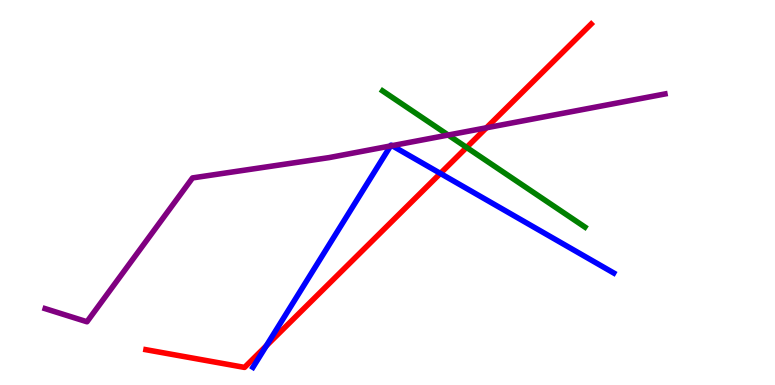[{'lines': ['blue', 'red'], 'intersections': [{'x': 3.44, 'y': 1.02}, {'x': 5.68, 'y': 5.5}]}, {'lines': ['green', 'red'], 'intersections': [{'x': 6.02, 'y': 6.17}]}, {'lines': ['purple', 'red'], 'intersections': [{'x': 6.28, 'y': 6.68}]}, {'lines': ['blue', 'green'], 'intersections': []}, {'lines': ['blue', 'purple'], 'intersections': [{'x': 5.04, 'y': 6.21}, {'x': 5.06, 'y': 6.22}]}, {'lines': ['green', 'purple'], 'intersections': [{'x': 5.78, 'y': 6.49}]}]